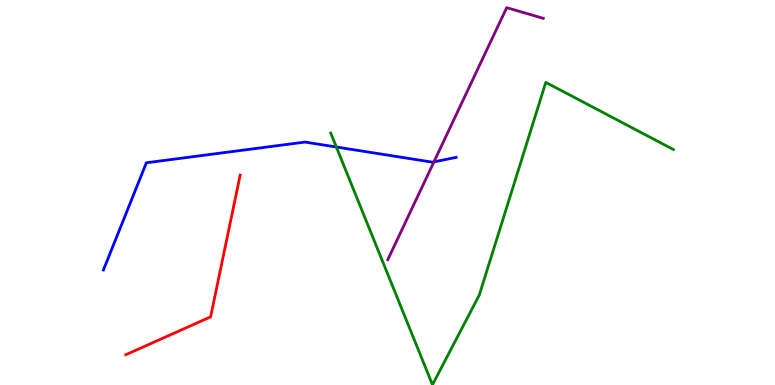[{'lines': ['blue', 'red'], 'intersections': []}, {'lines': ['green', 'red'], 'intersections': []}, {'lines': ['purple', 'red'], 'intersections': []}, {'lines': ['blue', 'green'], 'intersections': [{'x': 4.34, 'y': 6.18}]}, {'lines': ['blue', 'purple'], 'intersections': [{'x': 5.6, 'y': 5.8}]}, {'lines': ['green', 'purple'], 'intersections': []}]